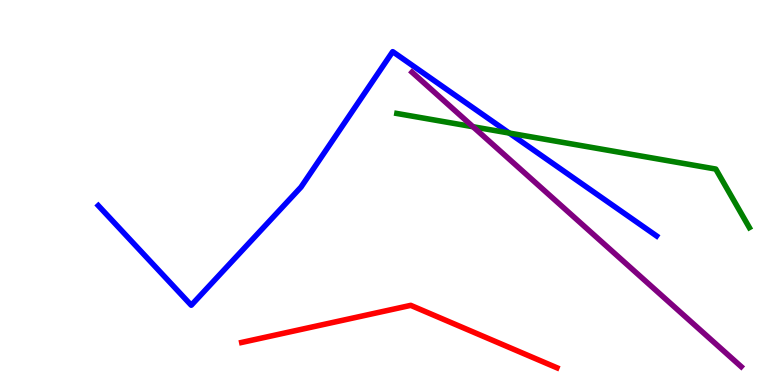[{'lines': ['blue', 'red'], 'intersections': []}, {'lines': ['green', 'red'], 'intersections': []}, {'lines': ['purple', 'red'], 'intersections': []}, {'lines': ['blue', 'green'], 'intersections': [{'x': 6.57, 'y': 6.54}]}, {'lines': ['blue', 'purple'], 'intersections': []}, {'lines': ['green', 'purple'], 'intersections': [{'x': 6.1, 'y': 6.71}]}]